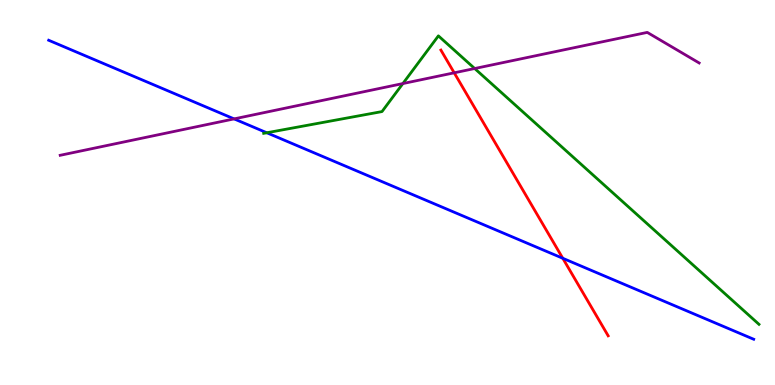[{'lines': ['blue', 'red'], 'intersections': [{'x': 7.26, 'y': 3.29}]}, {'lines': ['green', 'red'], 'intersections': []}, {'lines': ['purple', 'red'], 'intersections': [{'x': 5.86, 'y': 8.11}]}, {'lines': ['blue', 'green'], 'intersections': [{'x': 3.44, 'y': 6.55}]}, {'lines': ['blue', 'purple'], 'intersections': [{'x': 3.02, 'y': 6.91}]}, {'lines': ['green', 'purple'], 'intersections': [{'x': 5.2, 'y': 7.83}, {'x': 6.13, 'y': 8.22}]}]